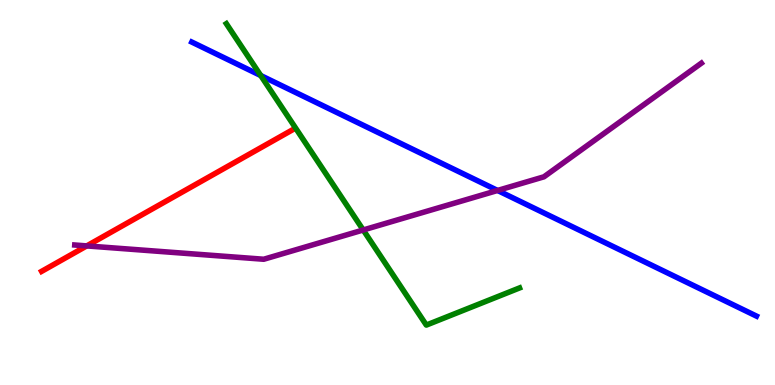[{'lines': ['blue', 'red'], 'intersections': []}, {'lines': ['green', 'red'], 'intersections': []}, {'lines': ['purple', 'red'], 'intersections': [{'x': 1.12, 'y': 3.61}]}, {'lines': ['blue', 'green'], 'intersections': [{'x': 3.36, 'y': 8.04}]}, {'lines': ['blue', 'purple'], 'intersections': [{'x': 6.42, 'y': 5.05}]}, {'lines': ['green', 'purple'], 'intersections': [{'x': 4.69, 'y': 4.03}]}]